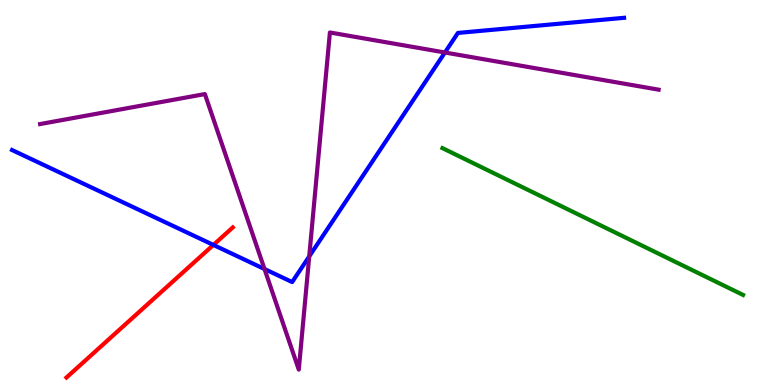[{'lines': ['blue', 'red'], 'intersections': [{'x': 2.75, 'y': 3.64}]}, {'lines': ['green', 'red'], 'intersections': []}, {'lines': ['purple', 'red'], 'intersections': []}, {'lines': ['blue', 'green'], 'intersections': []}, {'lines': ['blue', 'purple'], 'intersections': [{'x': 3.41, 'y': 3.01}, {'x': 3.99, 'y': 3.34}, {'x': 5.74, 'y': 8.64}]}, {'lines': ['green', 'purple'], 'intersections': []}]